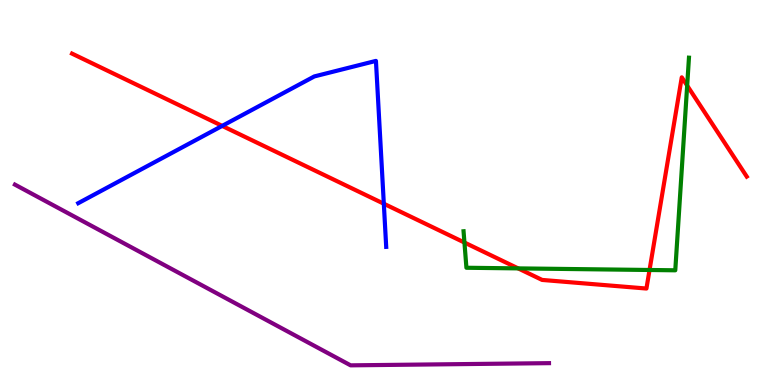[{'lines': ['blue', 'red'], 'intersections': [{'x': 2.87, 'y': 6.73}, {'x': 4.95, 'y': 4.71}]}, {'lines': ['green', 'red'], 'intersections': [{'x': 5.99, 'y': 3.7}, {'x': 6.69, 'y': 3.03}, {'x': 8.38, 'y': 2.99}, {'x': 8.87, 'y': 7.78}]}, {'lines': ['purple', 'red'], 'intersections': []}, {'lines': ['blue', 'green'], 'intersections': []}, {'lines': ['blue', 'purple'], 'intersections': []}, {'lines': ['green', 'purple'], 'intersections': []}]